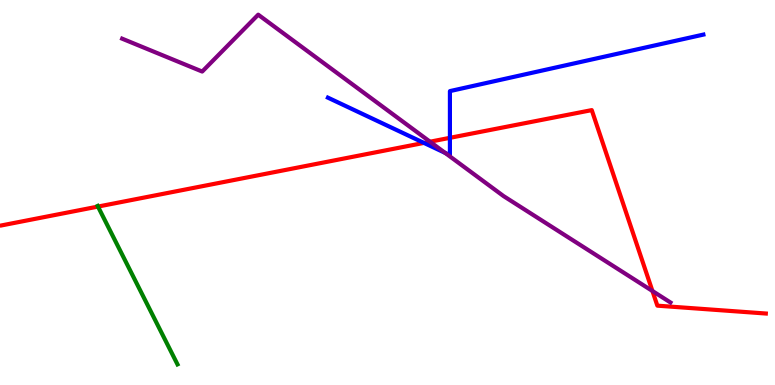[{'lines': ['blue', 'red'], 'intersections': [{'x': 5.47, 'y': 6.29}, {'x': 5.81, 'y': 6.42}]}, {'lines': ['green', 'red'], 'intersections': [{'x': 1.26, 'y': 4.63}]}, {'lines': ['purple', 'red'], 'intersections': [{'x': 5.55, 'y': 6.32}, {'x': 8.42, 'y': 2.44}]}, {'lines': ['blue', 'green'], 'intersections': []}, {'lines': ['blue', 'purple'], 'intersections': [{'x': 5.74, 'y': 6.03}]}, {'lines': ['green', 'purple'], 'intersections': []}]